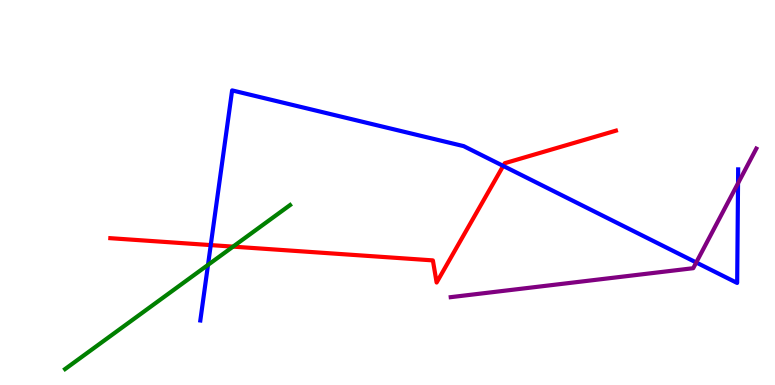[{'lines': ['blue', 'red'], 'intersections': [{'x': 2.72, 'y': 3.63}, {'x': 6.49, 'y': 5.69}]}, {'lines': ['green', 'red'], 'intersections': [{'x': 3.01, 'y': 3.59}]}, {'lines': ['purple', 'red'], 'intersections': []}, {'lines': ['blue', 'green'], 'intersections': [{'x': 2.68, 'y': 3.12}]}, {'lines': ['blue', 'purple'], 'intersections': [{'x': 8.98, 'y': 3.18}, {'x': 9.52, 'y': 5.24}]}, {'lines': ['green', 'purple'], 'intersections': []}]